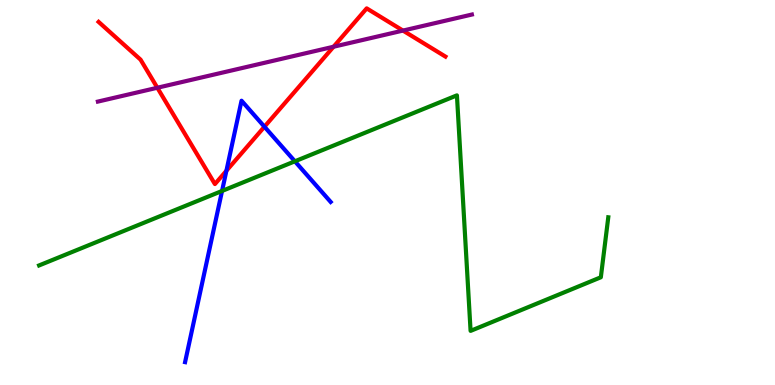[{'lines': ['blue', 'red'], 'intersections': [{'x': 2.92, 'y': 5.56}, {'x': 3.41, 'y': 6.71}]}, {'lines': ['green', 'red'], 'intersections': []}, {'lines': ['purple', 'red'], 'intersections': [{'x': 2.03, 'y': 7.72}, {'x': 4.3, 'y': 8.79}, {'x': 5.2, 'y': 9.21}]}, {'lines': ['blue', 'green'], 'intersections': [{'x': 2.87, 'y': 5.04}, {'x': 3.81, 'y': 5.81}]}, {'lines': ['blue', 'purple'], 'intersections': []}, {'lines': ['green', 'purple'], 'intersections': []}]